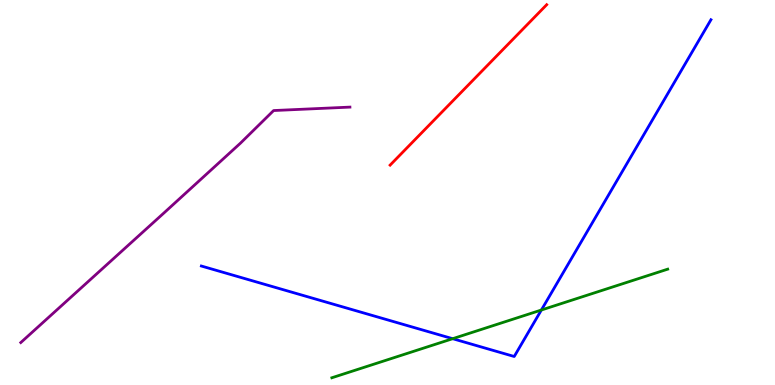[{'lines': ['blue', 'red'], 'intersections': []}, {'lines': ['green', 'red'], 'intersections': []}, {'lines': ['purple', 'red'], 'intersections': []}, {'lines': ['blue', 'green'], 'intersections': [{'x': 5.84, 'y': 1.2}, {'x': 6.99, 'y': 1.95}]}, {'lines': ['blue', 'purple'], 'intersections': []}, {'lines': ['green', 'purple'], 'intersections': []}]